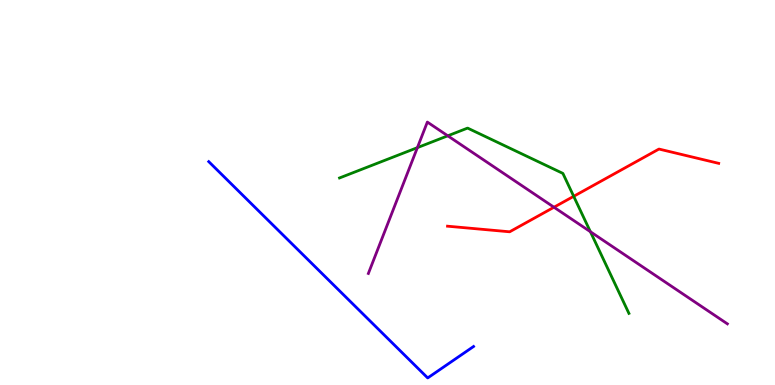[{'lines': ['blue', 'red'], 'intersections': []}, {'lines': ['green', 'red'], 'intersections': [{'x': 7.4, 'y': 4.9}]}, {'lines': ['purple', 'red'], 'intersections': [{'x': 7.15, 'y': 4.62}]}, {'lines': ['blue', 'green'], 'intersections': []}, {'lines': ['blue', 'purple'], 'intersections': []}, {'lines': ['green', 'purple'], 'intersections': [{'x': 5.39, 'y': 6.17}, {'x': 5.78, 'y': 6.47}, {'x': 7.62, 'y': 3.98}]}]